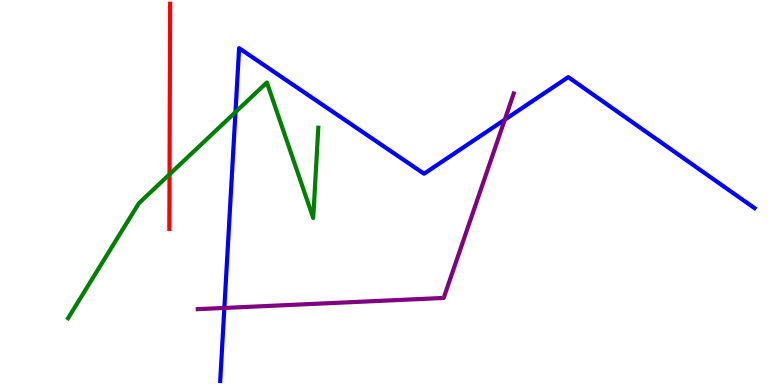[{'lines': ['blue', 'red'], 'intersections': []}, {'lines': ['green', 'red'], 'intersections': [{'x': 2.19, 'y': 5.47}]}, {'lines': ['purple', 'red'], 'intersections': []}, {'lines': ['blue', 'green'], 'intersections': [{'x': 3.04, 'y': 7.09}]}, {'lines': ['blue', 'purple'], 'intersections': [{'x': 2.89, 'y': 2.0}, {'x': 6.51, 'y': 6.89}]}, {'lines': ['green', 'purple'], 'intersections': []}]